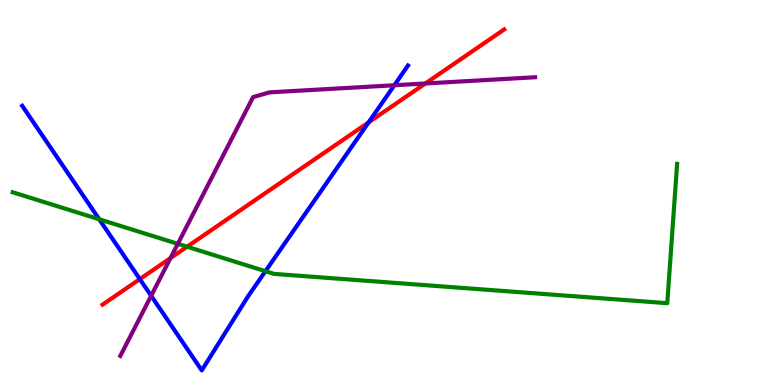[{'lines': ['blue', 'red'], 'intersections': [{'x': 1.8, 'y': 2.75}, {'x': 4.76, 'y': 6.82}]}, {'lines': ['green', 'red'], 'intersections': [{'x': 2.41, 'y': 3.59}]}, {'lines': ['purple', 'red'], 'intersections': [{'x': 2.2, 'y': 3.3}, {'x': 5.49, 'y': 7.83}]}, {'lines': ['blue', 'green'], 'intersections': [{'x': 1.28, 'y': 4.3}, {'x': 3.43, 'y': 2.96}]}, {'lines': ['blue', 'purple'], 'intersections': [{'x': 1.95, 'y': 2.32}, {'x': 5.09, 'y': 7.79}]}, {'lines': ['green', 'purple'], 'intersections': [{'x': 2.29, 'y': 3.67}]}]